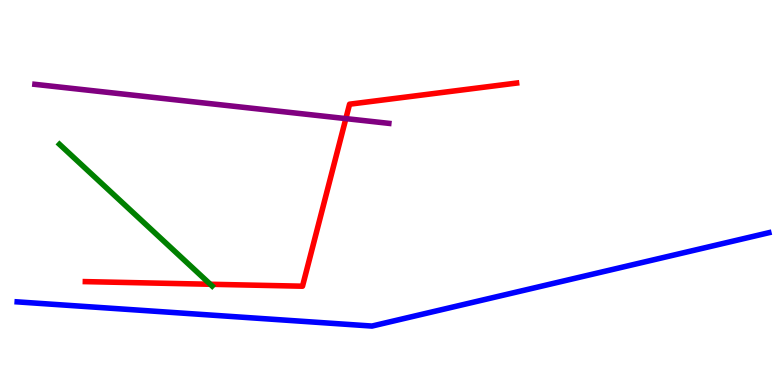[{'lines': ['blue', 'red'], 'intersections': []}, {'lines': ['green', 'red'], 'intersections': [{'x': 2.71, 'y': 2.62}]}, {'lines': ['purple', 'red'], 'intersections': [{'x': 4.46, 'y': 6.92}]}, {'lines': ['blue', 'green'], 'intersections': []}, {'lines': ['blue', 'purple'], 'intersections': []}, {'lines': ['green', 'purple'], 'intersections': []}]